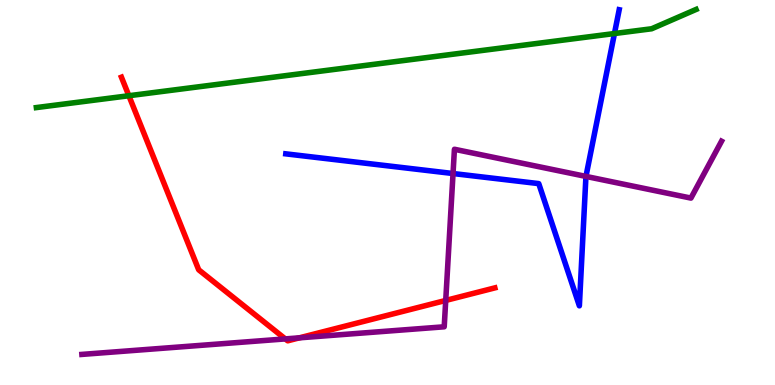[{'lines': ['blue', 'red'], 'intersections': []}, {'lines': ['green', 'red'], 'intersections': [{'x': 1.66, 'y': 7.51}]}, {'lines': ['purple', 'red'], 'intersections': [{'x': 3.68, 'y': 1.2}, {'x': 3.86, 'y': 1.23}, {'x': 5.75, 'y': 2.2}]}, {'lines': ['blue', 'green'], 'intersections': [{'x': 7.93, 'y': 9.13}]}, {'lines': ['blue', 'purple'], 'intersections': [{'x': 5.85, 'y': 5.49}, {'x': 7.56, 'y': 5.42}]}, {'lines': ['green', 'purple'], 'intersections': []}]